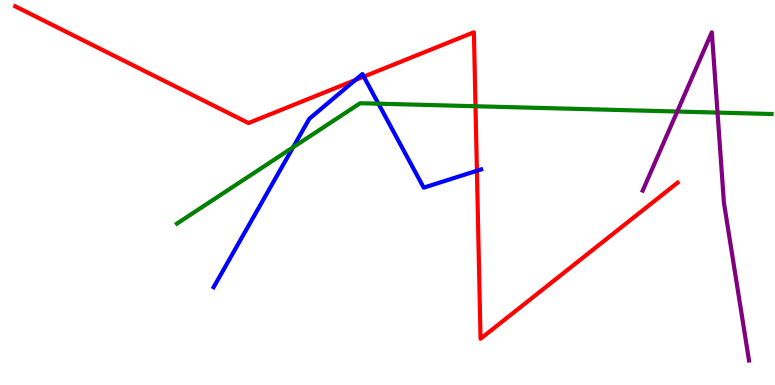[{'lines': ['blue', 'red'], 'intersections': [{'x': 4.58, 'y': 7.92}, {'x': 4.69, 'y': 8.01}, {'x': 6.15, 'y': 5.56}]}, {'lines': ['green', 'red'], 'intersections': [{'x': 6.14, 'y': 7.24}]}, {'lines': ['purple', 'red'], 'intersections': []}, {'lines': ['blue', 'green'], 'intersections': [{'x': 3.78, 'y': 6.18}, {'x': 4.88, 'y': 7.31}]}, {'lines': ['blue', 'purple'], 'intersections': []}, {'lines': ['green', 'purple'], 'intersections': [{'x': 8.74, 'y': 7.1}, {'x': 9.26, 'y': 7.08}]}]